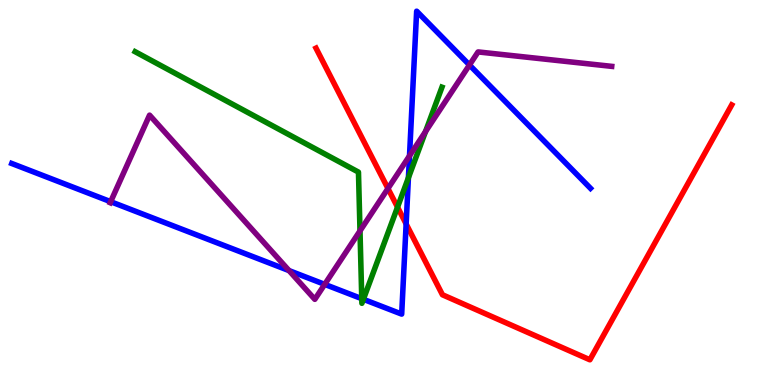[{'lines': ['blue', 'red'], 'intersections': [{'x': 5.24, 'y': 4.18}]}, {'lines': ['green', 'red'], 'intersections': [{'x': 5.13, 'y': 4.62}]}, {'lines': ['purple', 'red'], 'intersections': [{'x': 5.01, 'y': 5.1}]}, {'lines': ['blue', 'green'], 'intersections': [{'x': 4.67, 'y': 2.24}, {'x': 4.69, 'y': 2.23}, {'x': 5.27, 'y': 5.38}]}, {'lines': ['blue', 'purple'], 'intersections': [{'x': 1.43, 'y': 4.76}, {'x': 3.73, 'y': 2.97}, {'x': 4.19, 'y': 2.61}, {'x': 5.28, 'y': 5.95}, {'x': 6.06, 'y': 8.31}]}, {'lines': ['green', 'purple'], 'intersections': [{'x': 4.65, 'y': 4.0}, {'x': 5.49, 'y': 6.58}]}]